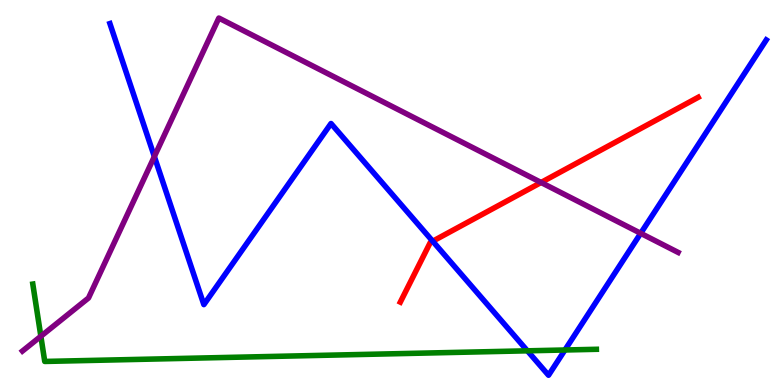[{'lines': ['blue', 'red'], 'intersections': [{'x': 5.58, 'y': 3.73}]}, {'lines': ['green', 'red'], 'intersections': []}, {'lines': ['purple', 'red'], 'intersections': [{'x': 6.98, 'y': 5.26}]}, {'lines': ['blue', 'green'], 'intersections': [{'x': 6.81, 'y': 0.888}, {'x': 7.29, 'y': 0.909}]}, {'lines': ['blue', 'purple'], 'intersections': [{'x': 1.99, 'y': 5.93}, {'x': 8.27, 'y': 3.94}]}, {'lines': ['green', 'purple'], 'intersections': [{'x': 0.527, 'y': 1.27}]}]